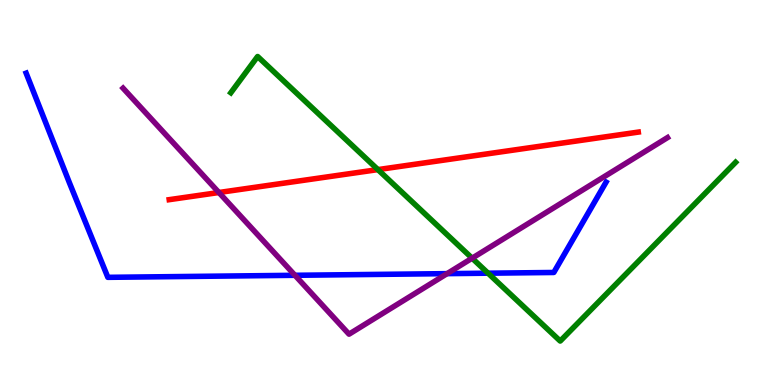[{'lines': ['blue', 'red'], 'intersections': []}, {'lines': ['green', 'red'], 'intersections': [{'x': 4.88, 'y': 5.59}]}, {'lines': ['purple', 'red'], 'intersections': [{'x': 2.82, 'y': 5.0}]}, {'lines': ['blue', 'green'], 'intersections': [{'x': 6.3, 'y': 2.9}]}, {'lines': ['blue', 'purple'], 'intersections': [{'x': 3.81, 'y': 2.85}, {'x': 5.77, 'y': 2.89}]}, {'lines': ['green', 'purple'], 'intersections': [{'x': 6.09, 'y': 3.29}]}]